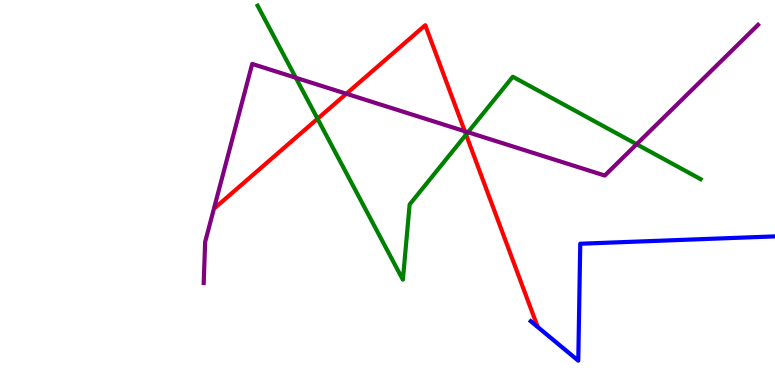[{'lines': ['blue', 'red'], 'intersections': []}, {'lines': ['green', 'red'], 'intersections': [{'x': 4.1, 'y': 6.92}, {'x': 6.01, 'y': 6.5}]}, {'lines': ['purple', 'red'], 'intersections': [{'x': 4.47, 'y': 7.57}, {'x': 6.0, 'y': 6.59}]}, {'lines': ['blue', 'green'], 'intersections': []}, {'lines': ['blue', 'purple'], 'intersections': []}, {'lines': ['green', 'purple'], 'intersections': [{'x': 3.82, 'y': 7.98}, {'x': 6.04, 'y': 6.57}, {'x': 8.21, 'y': 6.25}]}]